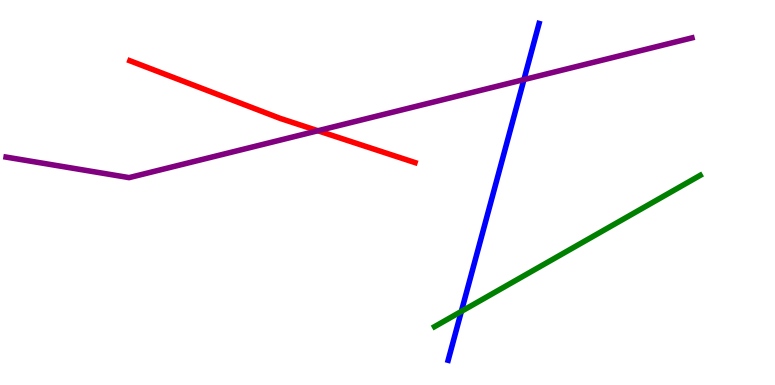[{'lines': ['blue', 'red'], 'intersections': []}, {'lines': ['green', 'red'], 'intersections': []}, {'lines': ['purple', 'red'], 'intersections': [{'x': 4.1, 'y': 6.6}]}, {'lines': ['blue', 'green'], 'intersections': [{'x': 5.95, 'y': 1.91}]}, {'lines': ['blue', 'purple'], 'intersections': [{'x': 6.76, 'y': 7.93}]}, {'lines': ['green', 'purple'], 'intersections': []}]